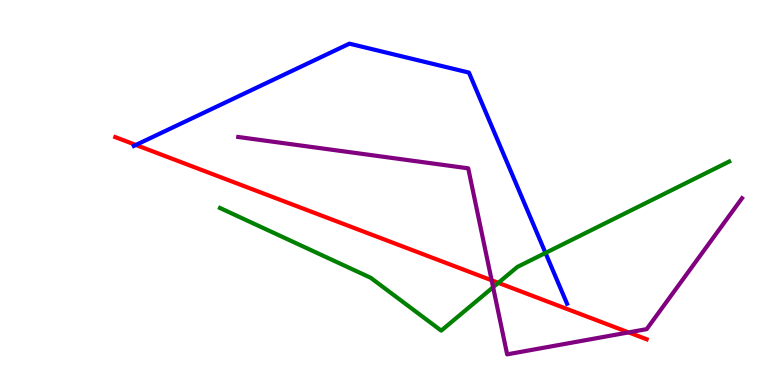[{'lines': ['blue', 'red'], 'intersections': [{'x': 1.75, 'y': 6.24}]}, {'lines': ['green', 'red'], 'intersections': [{'x': 6.43, 'y': 2.65}]}, {'lines': ['purple', 'red'], 'intersections': [{'x': 6.34, 'y': 2.72}, {'x': 8.11, 'y': 1.37}]}, {'lines': ['blue', 'green'], 'intersections': [{'x': 7.04, 'y': 3.43}]}, {'lines': ['blue', 'purple'], 'intersections': []}, {'lines': ['green', 'purple'], 'intersections': [{'x': 6.36, 'y': 2.54}]}]